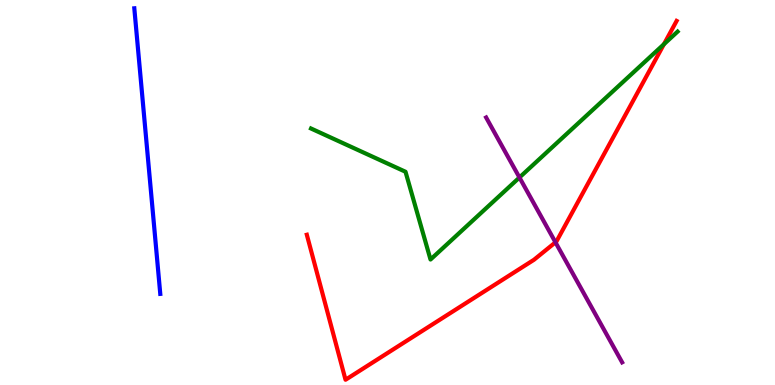[{'lines': ['blue', 'red'], 'intersections': []}, {'lines': ['green', 'red'], 'intersections': [{'x': 8.57, 'y': 8.85}]}, {'lines': ['purple', 'red'], 'intersections': [{'x': 7.17, 'y': 3.71}]}, {'lines': ['blue', 'green'], 'intersections': []}, {'lines': ['blue', 'purple'], 'intersections': []}, {'lines': ['green', 'purple'], 'intersections': [{'x': 6.7, 'y': 5.39}]}]